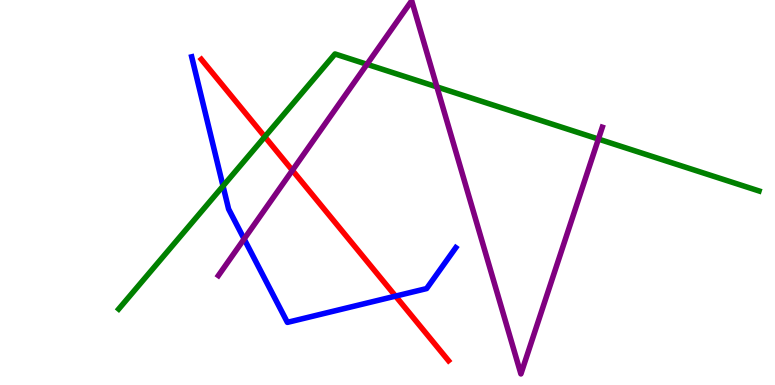[{'lines': ['blue', 'red'], 'intersections': [{'x': 5.1, 'y': 2.31}]}, {'lines': ['green', 'red'], 'intersections': [{'x': 3.42, 'y': 6.45}]}, {'lines': ['purple', 'red'], 'intersections': [{'x': 3.77, 'y': 5.58}]}, {'lines': ['blue', 'green'], 'intersections': [{'x': 2.88, 'y': 5.17}]}, {'lines': ['blue', 'purple'], 'intersections': [{'x': 3.15, 'y': 3.79}]}, {'lines': ['green', 'purple'], 'intersections': [{'x': 4.74, 'y': 8.33}, {'x': 5.64, 'y': 7.74}, {'x': 7.72, 'y': 6.39}]}]